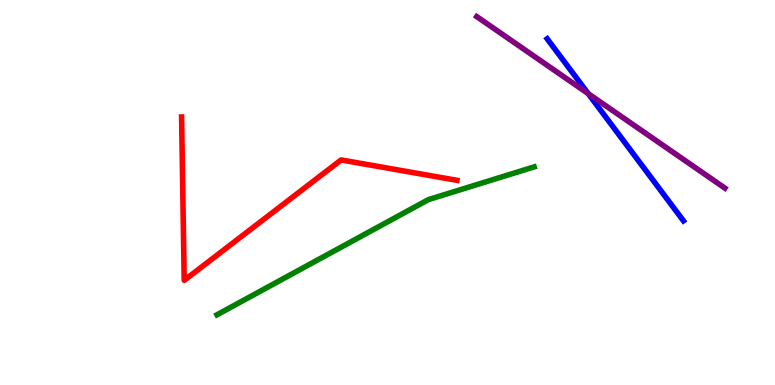[{'lines': ['blue', 'red'], 'intersections': []}, {'lines': ['green', 'red'], 'intersections': []}, {'lines': ['purple', 'red'], 'intersections': []}, {'lines': ['blue', 'green'], 'intersections': []}, {'lines': ['blue', 'purple'], 'intersections': [{'x': 7.59, 'y': 7.57}]}, {'lines': ['green', 'purple'], 'intersections': []}]